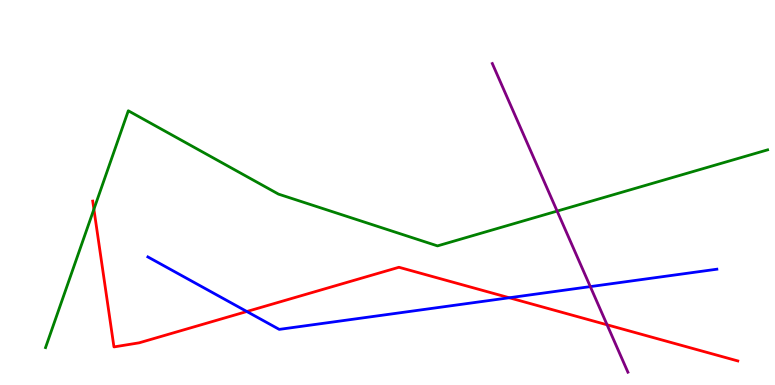[{'lines': ['blue', 'red'], 'intersections': [{'x': 3.18, 'y': 1.91}, {'x': 6.57, 'y': 2.27}]}, {'lines': ['green', 'red'], 'intersections': [{'x': 1.21, 'y': 4.57}]}, {'lines': ['purple', 'red'], 'intersections': [{'x': 7.83, 'y': 1.56}]}, {'lines': ['blue', 'green'], 'intersections': []}, {'lines': ['blue', 'purple'], 'intersections': [{'x': 7.62, 'y': 2.56}]}, {'lines': ['green', 'purple'], 'intersections': [{'x': 7.19, 'y': 4.52}]}]